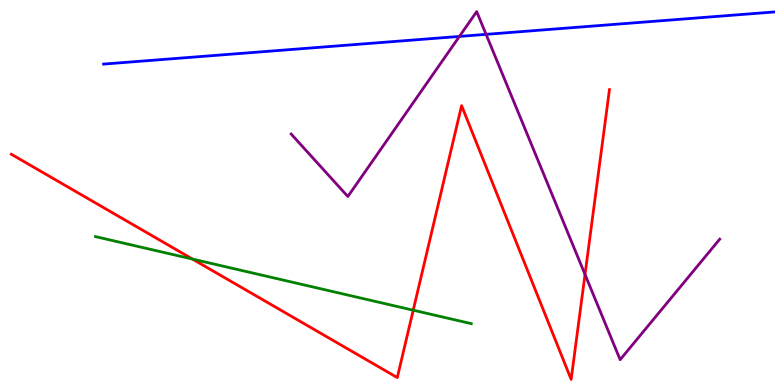[{'lines': ['blue', 'red'], 'intersections': []}, {'lines': ['green', 'red'], 'intersections': [{'x': 2.48, 'y': 3.27}, {'x': 5.33, 'y': 1.94}]}, {'lines': ['purple', 'red'], 'intersections': [{'x': 7.55, 'y': 2.87}]}, {'lines': ['blue', 'green'], 'intersections': []}, {'lines': ['blue', 'purple'], 'intersections': [{'x': 5.93, 'y': 9.05}, {'x': 6.27, 'y': 9.11}]}, {'lines': ['green', 'purple'], 'intersections': []}]